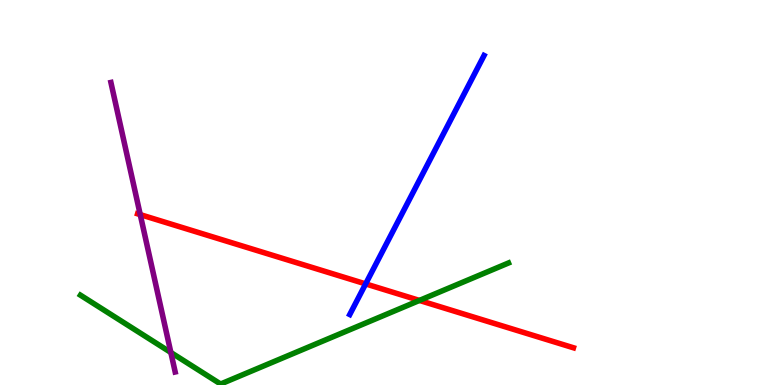[{'lines': ['blue', 'red'], 'intersections': [{'x': 4.72, 'y': 2.63}]}, {'lines': ['green', 'red'], 'intersections': [{'x': 5.41, 'y': 2.2}]}, {'lines': ['purple', 'red'], 'intersections': [{'x': 1.81, 'y': 4.43}]}, {'lines': ['blue', 'green'], 'intersections': []}, {'lines': ['blue', 'purple'], 'intersections': []}, {'lines': ['green', 'purple'], 'intersections': [{'x': 2.2, 'y': 0.845}]}]